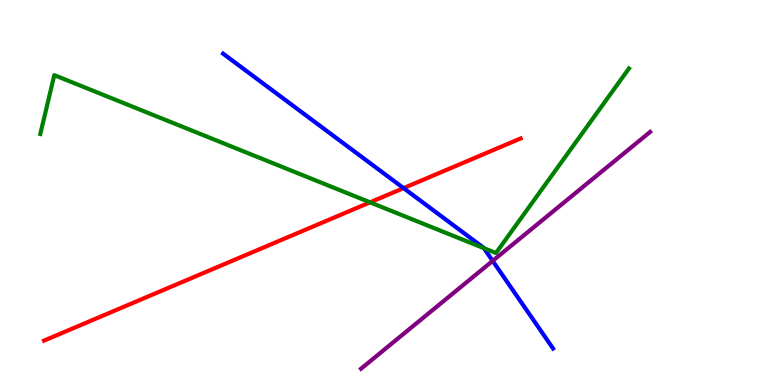[{'lines': ['blue', 'red'], 'intersections': [{'x': 5.21, 'y': 5.11}]}, {'lines': ['green', 'red'], 'intersections': [{'x': 4.77, 'y': 4.74}]}, {'lines': ['purple', 'red'], 'intersections': []}, {'lines': ['blue', 'green'], 'intersections': [{'x': 6.24, 'y': 3.55}]}, {'lines': ['blue', 'purple'], 'intersections': [{'x': 6.36, 'y': 3.22}]}, {'lines': ['green', 'purple'], 'intersections': []}]